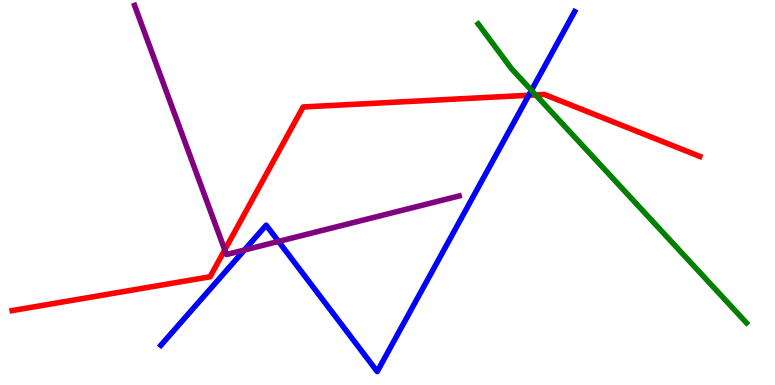[{'lines': ['blue', 'red'], 'intersections': [{'x': 6.82, 'y': 7.53}]}, {'lines': ['green', 'red'], 'intersections': [{'x': 6.91, 'y': 7.54}]}, {'lines': ['purple', 'red'], 'intersections': [{'x': 2.9, 'y': 3.51}]}, {'lines': ['blue', 'green'], 'intersections': [{'x': 6.86, 'y': 7.65}]}, {'lines': ['blue', 'purple'], 'intersections': [{'x': 3.15, 'y': 3.51}, {'x': 3.59, 'y': 3.73}]}, {'lines': ['green', 'purple'], 'intersections': []}]